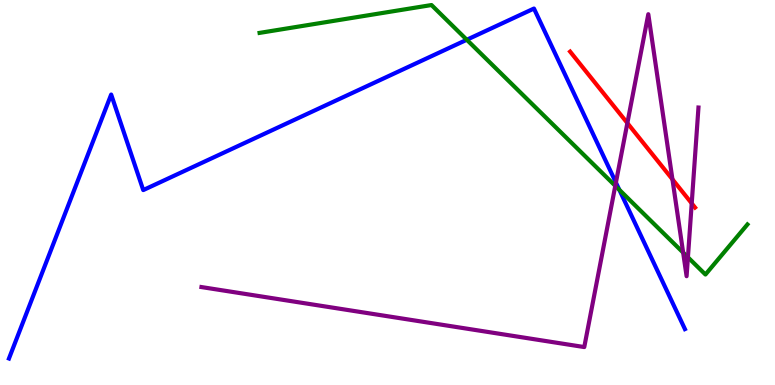[{'lines': ['blue', 'red'], 'intersections': []}, {'lines': ['green', 'red'], 'intersections': []}, {'lines': ['purple', 'red'], 'intersections': [{'x': 8.1, 'y': 6.8}, {'x': 8.68, 'y': 5.34}, {'x': 8.93, 'y': 4.72}]}, {'lines': ['blue', 'green'], 'intersections': [{'x': 6.02, 'y': 8.97}, {'x': 7.99, 'y': 5.07}]}, {'lines': ['blue', 'purple'], 'intersections': [{'x': 7.95, 'y': 5.26}]}, {'lines': ['green', 'purple'], 'intersections': [{'x': 7.94, 'y': 5.17}, {'x': 8.81, 'y': 3.44}, {'x': 8.88, 'y': 3.32}]}]